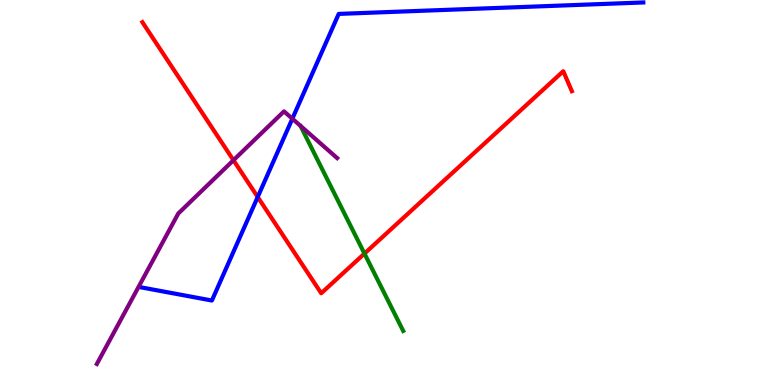[{'lines': ['blue', 'red'], 'intersections': [{'x': 3.33, 'y': 4.88}]}, {'lines': ['green', 'red'], 'intersections': [{'x': 4.7, 'y': 3.41}]}, {'lines': ['purple', 'red'], 'intersections': [{'x': 3.01, 'y': 5.84}]}, {'lines': ['blue', 'green'], 'intersections': []}, {'lines': ['blue', 'purple'], 'intersections': [{'x': 3.77, 'y': 6.92}]}, {'lines': ['green', 'purple'], 'intersections': []}]